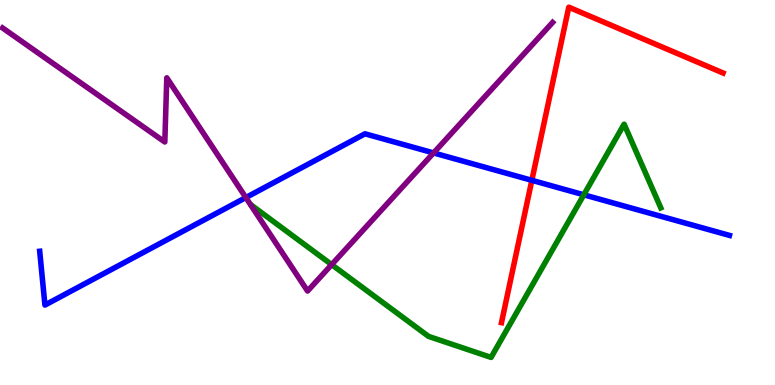[{'lines': ['blue', 'red'], 'intersections': [{'x': 6.86, 'y': 5.32}]}, {'lines': ['green', 'red'], 'intersections': []}, {'lines': ['purple', 'red'], 'intersections': []}, {'lines': ['blue', 'green'], 'intersections': [{'x': 7.53, 'y': 4.94}]}, {'lines': ['blue', 'purple'], 'intersections': [{'x': 3.17, 'y': 4.87}, {'x': 5.59, 'y': 6.03}]}, {'lines': ['green', 'purple'], 'intersections': [{'x': 4.28, 'y': 3.13}]}]